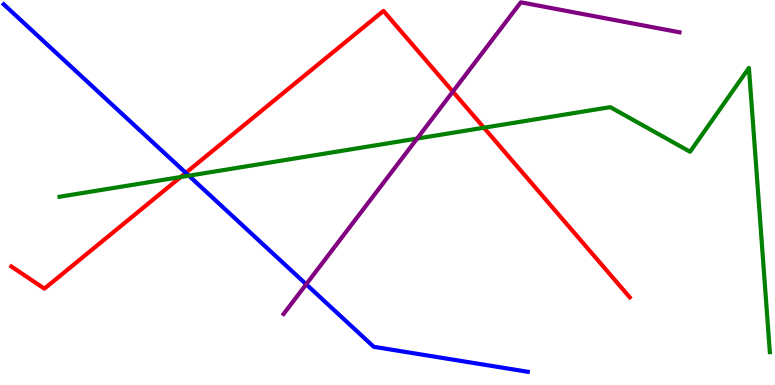[{'lines': ['blue', 'red'], 'intersections': [{'x': 2.4, 'y': 5.51}]}, {'lines': ['green', 'red'], 'intersections': [{'x': 2.33, 'y': 5.4}, {'x': 6.24, 'y': 6.68}]}, {'lines': ['purple', 'red'], 'intersections': [{'x': 5.84, 'y': 7.62}]}, {'lines': ['blue', 'green'], 'intersections': [{'x': 2.44, 'y': 5.44}]}, {'lines': ['blue', 'purple'], 'intersections': [{'x': 3.95, 'y': 2.62}]}, {'lines': ['green', 'purple'], 'intersections': [{'x': 5.38, 'y': 6.4}]}]